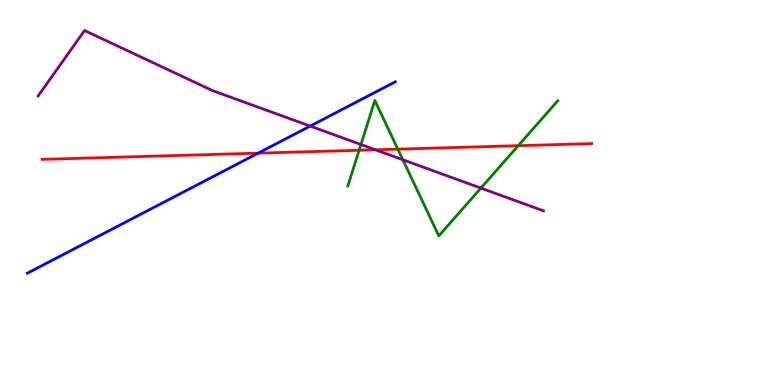[{'lines': ['blue', 'red'], 'intersections': [{'x': 3.33, 'y': 6.02}]}, {'lines': ['green', 'red'], 'intersections': [{'x': 4.63, 'y': 6.1}, {'x': 5.13, 'y': 6.13}, {'x': 6.69, 'y': 6.22}]}, {'lines': ['purple', 'red'], 'intersections': [{'x': 4.84, 'y': 6.11}]}, {'lines': ['blue', 'green'], 'intersections': []}, {'lines': ['blue', 'purple'], 'intersections': [{'x': 4.0, 'y': 6.72}]}, {'lines': ['green', 'purple'], 'intersections': [{'x': 4.66, 'y': 6.25}, {'x': 5.2, 'y': 5.85}, {'x': 6.21, 'y': 5.11}]}]